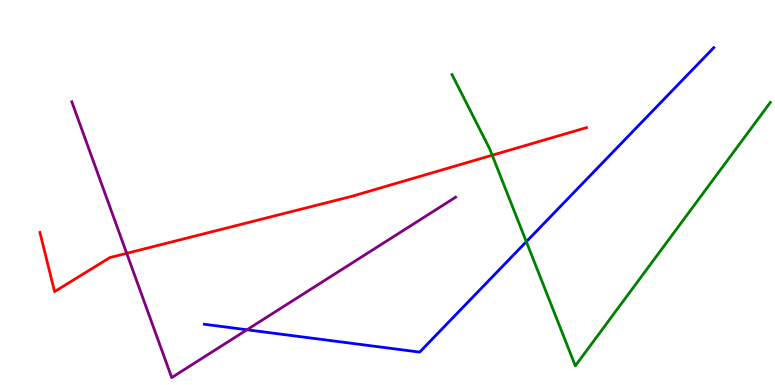[{'lines': ['blue', 'red'], 'intersections': []}, {'lines': ['green', 'red'], 'intersections': [{'x': 6.35, 'y': 5.97}]}, {'lines': ['purple', 'red'], 'intersections': [{'x': 1.63, 'y': 3.42}]}, {'lines': ['blue', 'green'], 'intersections': [{'x': 6.79, 'y': 3.72}]}, {'lines': ['blue', 'purple'], 'intersections': [{'x': 3.19, 'y': 1.43}]}, {'lines': ['green', 'purple'], 'intersections': []}]